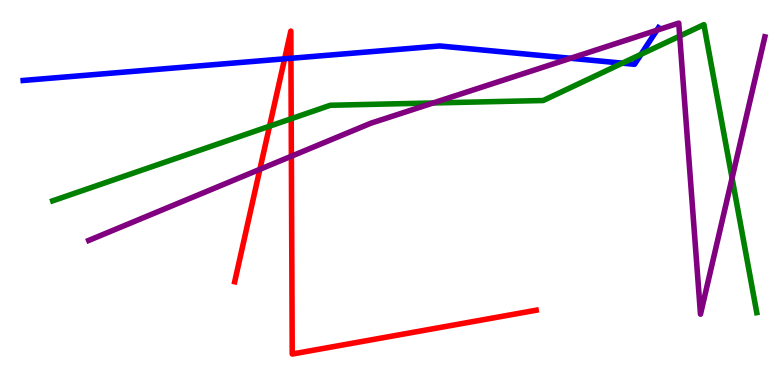[{'lines': ['blue', 'red'], 'intersections': [{'x': 3.67, 'y': 8.47}, {'x': 3.75, 'y': 8.49}]}, {'lines': ['green', 'red'], 'intersections': [{'x': 3.48, 'y': 6.72}, {'x': 3.76, 'y': 6.92}]}, {'lines': ['purple', 'red'], 'intersections': [{'x': 3.35, 'y': 5.6}, {'x': 3.76, 'y': 5.94}]}, {'lines': ['blue', 'green'], 'intersections': [{'x': 8.03, 'y': 8.36}, {'x': 8.27, 'y': 8.59}]}, {'lines': ['blue', 'purple'], 'intersections': [{'x': 7.36, 'y': 8.49}, {'x': 8.48, 'y': 9.21}]}, {'lines': ['green', 'purple'], 'intersections': [{'x': 5.59, 'y': 7.33}, {'x': 8.77, 'y': 9.06}, {'x': 9.45, 'y': 5.37}]}]